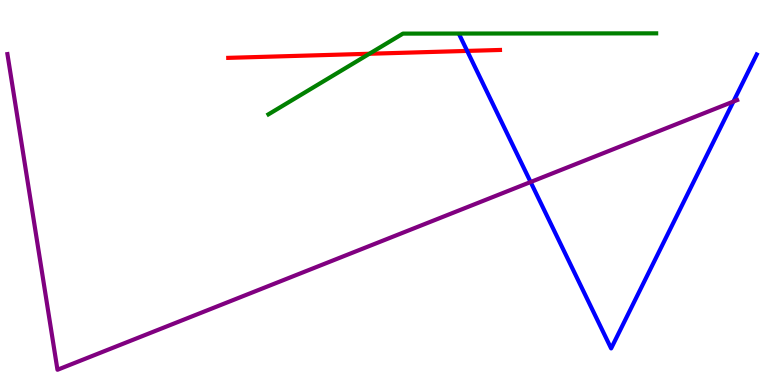[{'lines': ['blue', 'red'], 'intersections': [{'x': 6.03, 'y': 8.68}]}, {'lines': ['green', 'red'], 'intersections': [{'x': 4.77, 'y': 8.6}]}, {'lines': ['purple', 'red'], 'intersections': []}, {'lines': ['blue', 'green'], 'intersections': []}, {'lines': ['blue', 'purple'], 'intersections': [{'x': 6.85, 'y': 5.27}, {'x': 9.46, 'y': 7.36}]}, {'lines': ['green', 'purple'], 'intersections': []}]